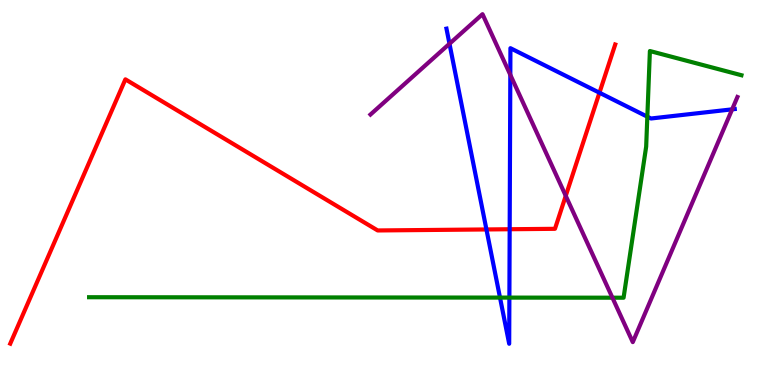[{'lines': ['blue', 'red'], 'intersections': [{'x': 6.28, 'y': 4.04}, {'x': 6.58, 'y': 4.05}, {'x': 7.73, 'y': 7.59}]}, {'lines': ['green', 'red'], 'intersections': []}, {'lines': ['purple', 'red'], 'intersections': [{'x': 7.3, 'y': 4.91}]}, {'lines': ['blue', 'green'], 'intersections': [{'x': 6.45, 'y': 2.27}, {'x': 6.57, 'y': 2.27}, {'x': 8.35, 'y': 6.97}]}, {'lines': ['blue', 'purple'], 'intersections': [{'x': 5.8, 'y': 8.86}, {'x': 6.58, 'y': 8.06}, {'x': 9.45, 'y': 7.16}]}, {'lines': ['green', 'purple'], 'intersections': [{'x': 7.9, 'y': 2.27}]}]